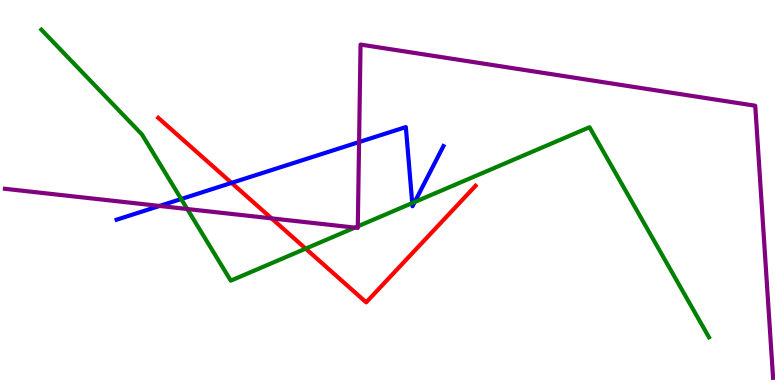[{'lines': ['blue', 'red'], 'intersections': [{'x': 2.99, 'y': 5.25}]}, {'lines': ['green', 'red'], 'intersections': [{'x': 3.94, 'y': 3.54}]}, {'lines': ['purple', 'red'], 'intersections': [{'x': 3.5, 'y': 4.33}]}, {'lines': ['blue', 'green'], 'intersections': [{'x': 2.34, 'y': 4.83}, {'x': 5.32, 'y': 4.73}, {'x': 5.35, 'y': 4.75}]}, {'lines': ['blue', 'purple'], 'intersections': [{'x': 2.06, 'y': 4.65}, {'x': 4.63, 'y': 6.31}]}, {'lines': ['green', 'purple'], 'intersections': [{'x': 2.42, 'y': 4.57}, {'x': 4.58, 'y': 4.09}, {'x': 4.62, 'y': 4.12}]}]